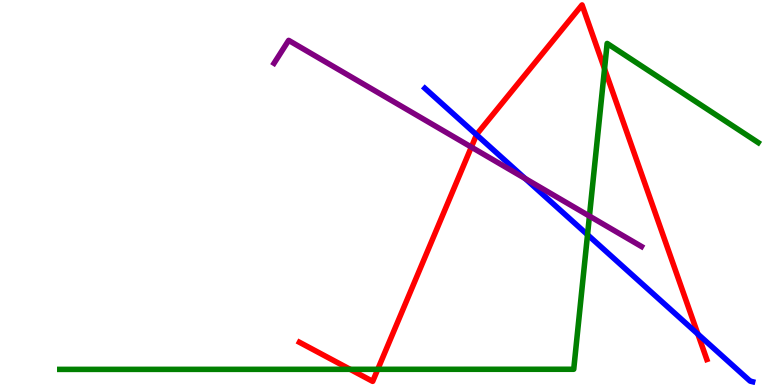[{'lines': ['blue', 'red'], 'intersections': [{'x': 6.15, 'y': 6.5}, {'x': 9.0, 'y': 1.32}]}, {'lines': ['green', 'red'], 'intersections': [{'x': 4.52, 'y': 0.407}, {'x': 4.87, 'y': 0.407}, {'x': 7.8, 'y': 8.21}]}, {'lines': ['purple', 'red'], 'intersections': [{'x': 6.08, 'y': 6.18}]}, {'lines': ['blue', 'green'], 'intersections': [{'x': 7.58, 'y': 3.9}]}, {'lines': ['blue', 'purple'], 'intersections': [{'x': 6.78, 'y': 5.36}]}, {'lines': ['green', 'purple'], 'intersections': [{'x': 7.61, 'y': 4.39}]}]